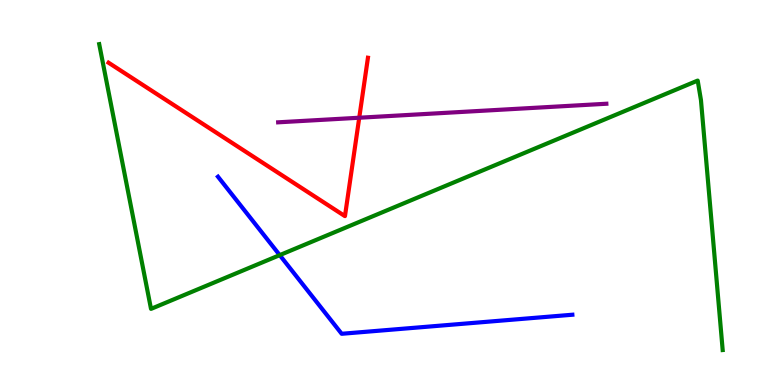[{'lines': ['blue', 'red'], 'intersections': []}, {'lines': ['green', 'red'], 'intersections': []}, {'lines': ['purple', 'red'], 'intersections': [{'x': 4.64, 'y': 6.94}]}, {'lines': ['blue', 'green'], 'intersections': [{'x': 3.61, 'y': 3.37}]}, {'lines': ['blue', 'purple'], 'intersections': []}, {'lines': ['green', 'purple'], 'intersections': []}]